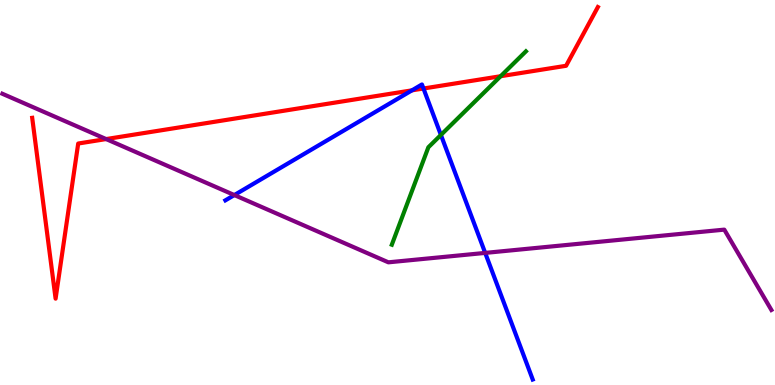[{'lines': ['blue', 'red'], 'intersections': [{'x': 5.32, 'y': 7.65}, {'x': 5.46, 'y': 7.7}]}, {'lines': ['green', 'red'], 'intersections': [{'x': 6.46, 'y': 8.02}]}, {'lines': ['purple', 'red'], 'intersections': [{'x': 1.37, 'y': 6.39}]}, {'lines': ['blue', 'green'], 'intersections': [{'x': 5.69, 'y': 6.49}]}, {'lines': ['blue', 'purple'], 'intersections': [{'x': 3.02, 'y': 4.93}, {'x': 6.26, 'y': 3.43}]}, {'lines': ['green', 'purple'], 'intersections': []}]